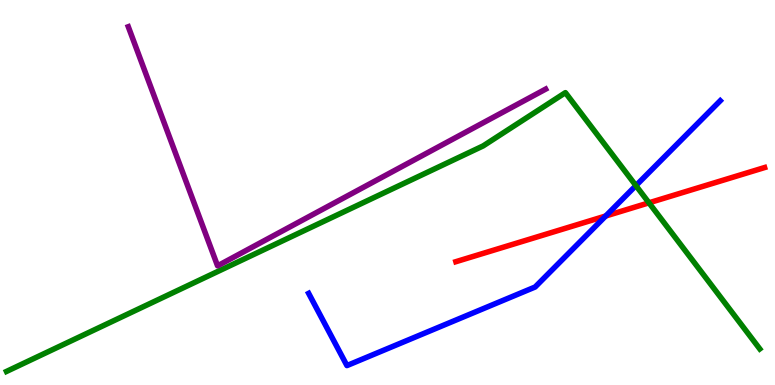[{'lines': ['blue', 'red'], 'intersections': [{'x': 7.82, 'y': 4.39}]}, {'lines': ['green', 'red'], 'intersections': [{'x': 8.37, 'y': 4.73}]}, {'lines': ['purple', 'red'], 'intersections': []}, {'lines': ['blue', 'green'], 'intersections': [{'x': 8.21, 'y': 5.18}]}, {'lines': ['blue', 'purple'], 'intersections': []}, {'lines': ['green', 'purple'], 'intersections': []}]